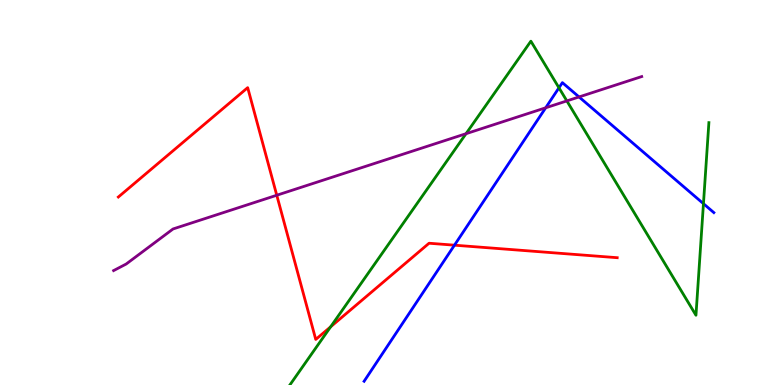[{'lines': ['blue', 'red'], 'intersections': [{'x': 5.86, 'y': 3.63}]}, {'lines': ['green', 'red'], 'intersections': [{'x': 4.27, 'y': 1.51}]}, {'lines': ['purple', 'red'], 'intersections': [{'x': 3.57, 'y': 4.93}]}, {'lines': ['blue', 'green'], 'intersections': [{'x': 7.21, 'y': 7.72}, {'x': 9.08, 'y': 4.71}]}, {'lines': ['blue', 'purple'], 'intersections': [{'x': 7.04, 'y': 7.2}, {'x': 7.47, 'y': 7.48}]}, {'lines': ['green', 'purple'], 'intersections': [{'x': 6.01, 'y': 6.53}, {'x': 7.31, 'y': 7.38}]}]